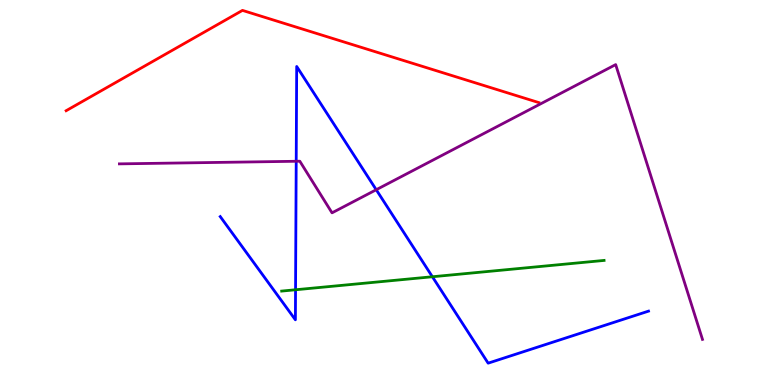[{'lines': ['blue', 'red'], 'intersections': []}, {'lines': ['green', 'red'], 'intersections': []}, {'lines': ['purple', 'red'], 'intersections': []}, {'lines': ['blue', 'green'], 'intersections': [{'x': 3.81, 'y': 2.47}, {'x': 5.58, 'y': 2.81}]}, {'lines': ['blue', 'purple'], 'intersections': [{'x': 3.82, 'y': 5.81}, {'x': 4.85, 'y': 5.07}]}, {'lines': ['green', 'purple'], 'intersections': []}]